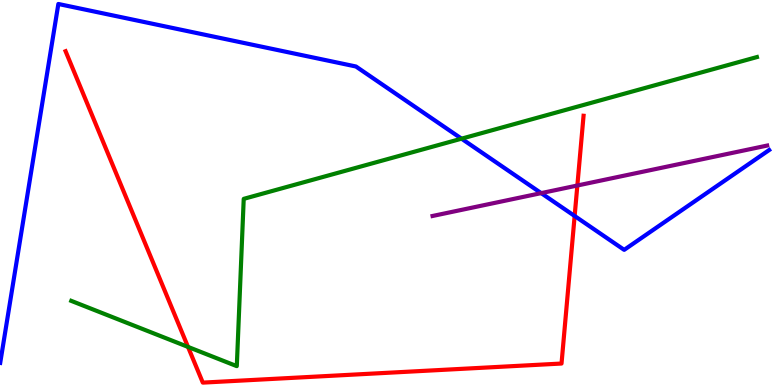[{'lines': ['blue', 'red'], 'intersections': [{'x': 7.41, 'y': 4.39}]}, {'lines': ['green', 'red'], 'intersections': [{'x': 2.43, 'y': 0.989}]}, {'lines': ['purple', 'red'], 'intersections': [{'x': 7.45, 'y': 5.18}]}, {'lines': ['blue', 'green'], 'intersections': [{'x': 5.96, 'y': 6.4}]}, {'lines': ['blue', 'purple'], 'intersections': [{'x': 6.98, 'y': 4.98}]}, {'lines': ['green', 'purple'], 'intersections': []}]